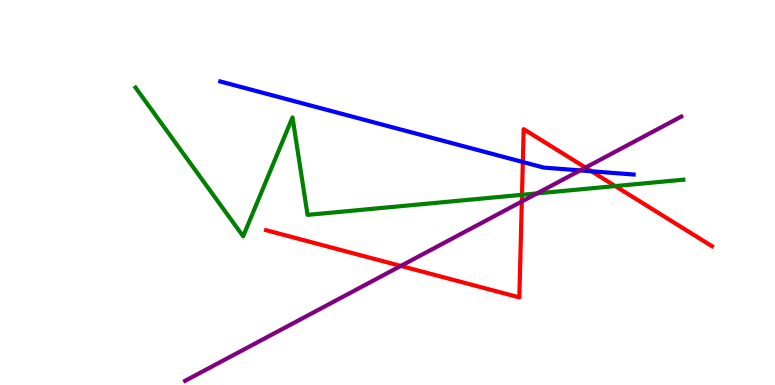[{'lines': ['blue', 'red'], 'intersections': [{'x': 6.75, 'y': 5.79}, {'x': 7.63, 'y': 5.55}]}, {'lines': ['green', 'red'], 'intersections': [{'x': 6.74, 'y': 4.94}, {'x': 7.94, 'y': 5.17}]}, {'lines': ['purple', 'red'], 'intersections': [{'x': 5.17, 'y': 3.09}, {'x': 6.73, 'y': 4.77}, {'x': 7.55, 'y': 5.65}]}, {'lines': ['blue', 'green'], 'intersections': []}, {'lines': ['blue', 'purple'], 'intersections': [{'x': 7.49, 'y': 5.57}]}, {'lines': ['green', 'purple'], 'intersections': [{'x': 6.93, 'y': 4.98}]}]